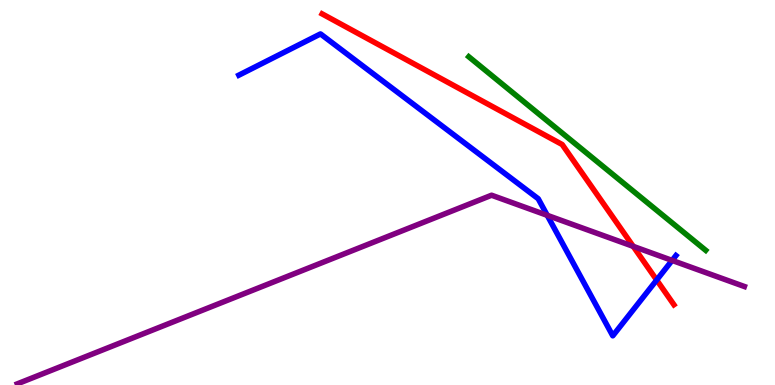[{'lines': ['blue', 'red'], 'intersections': [{'x': 8.47, 'y': 2.73}]}, {'lines': ['green', 'red'], 'intersections': []}, {'lines': ['purple', 'red'], 'intersections': [{'x': 8.17, 'y': 3.6}]}, {'lines': ['blue', 'green'], 'intersections': []}, {'lines': ['blue', 'purple'], 'intersections': [{'x': 7.06, 'y': 4.41}, {'x': 8.67, 'y': 3.24}]}, {'lines': ['green', 'purple'], 'intersections': []}]